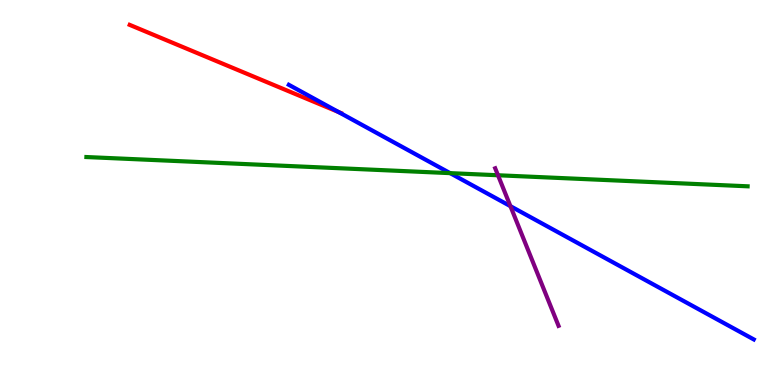[{'lines': ['blue', 'red'], 'intersections': [{'x': 4.37, 'y': 7.09}]}, {'lines': ['green', 'red'], 'intersections': []}, {'lines': ['purple', 'red'], 'intersections': []}, {'lines': ['blue', 'green'], 'intersections': [{'x': 5.81, 'y': 5.5}]}, {'lines': ['blue', 'purple'], 'intersections': [{'x': 6.59, 'y': 4.65}]}, {'lines': ['green', 'purple'], 'intersections': [{'x': 6.43, 'y': 5.45}]}]